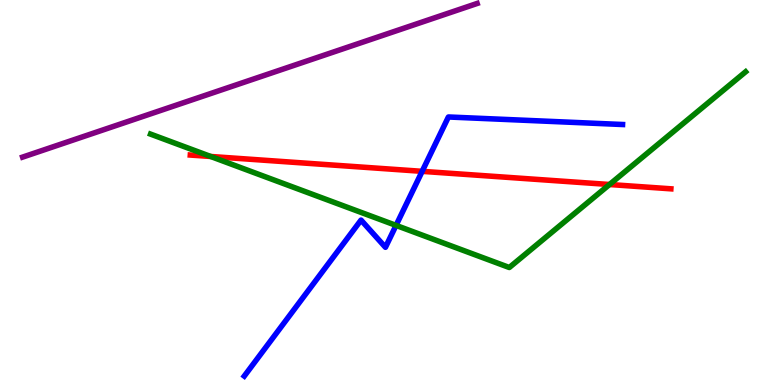[{'lines': ['blue', 'red'], 'intersections': [{'x': 5.45, 'y': 5.55}]}, {'lines': ['green', 'red'], 'intersections': [{'x': 2.72, 'y': 5.94}, {'x': 7.86, 'y': 5.21}]}, {'lines': ['purple', 'red'], 'intersections': []}, {'lines': ['blue', 'green'], 'intersections': [{'x': 5.11, 'y': 4.15}]}, {'lines': ['blue', 'purple'], 'intersections': []}, {'lines': ['green', 'purple'], 'intersections': []}]